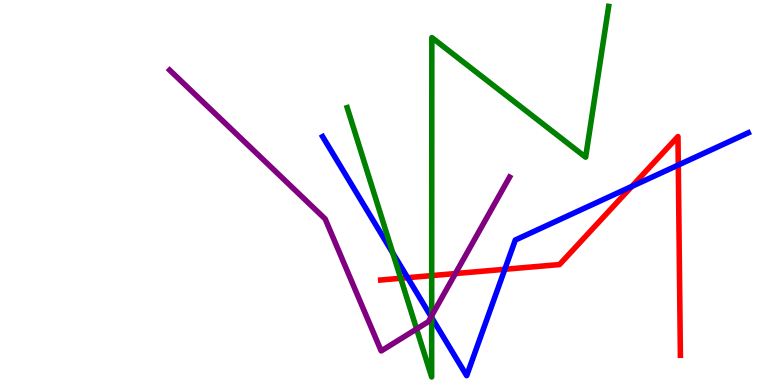[{'lines': ['blue', 'red'], 'intersections': [{'x': 5.26, 'y': 2.79}, {'x': 6.51, 'y': 3.01}, {'x': 8.15, 'y': 5.16}, {'x': 8.75, 'y': 5.71}]}, {'lines': ['green', 'red'], 'intersections': [{'x': 5.17, 'y': 2.77}, {'x': 5.57, 'y': 2.84}]}, {'lines': ['purple', 'red'], 'intersections': [{'x': 5.88, 'y': 2.89}]}, {'lines': ['blue', 'green'], 'intersections': [{'x': 5.07, 'y': 3.43}, {'x': 5.57, 'y': 1.75}]}, {'lines': ['blue', 'purple'], 'intersections': [{'x': 5.56, 'y': 1.77}]}, {'lines': ['green', 'purple'], 'intersections': [{'x': 5.38, 'y': 1.45}, {'x': 5.57, 'y': 1.8}]}]